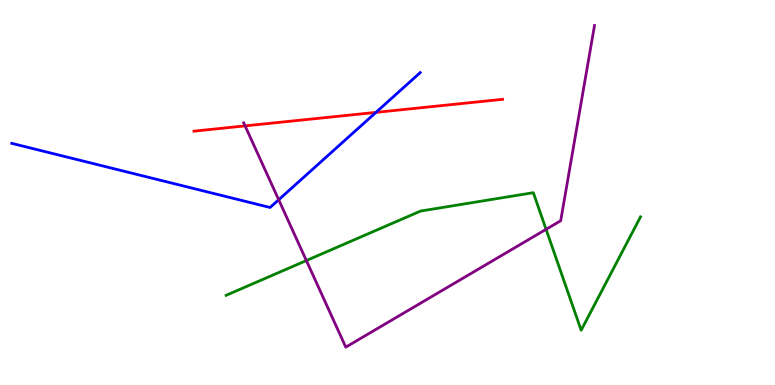[{'lines': ['blue', 'red'], 'intersections': [{'x': 4.85, 'y': 7.08}]}, {'lines': ['green', 'red'], 'intersections': []}, {'lines': ['purple', 'red'], 'intersections': [{'x': 3.16, 'y': 6.73}]}, {'lines': ['blue', 'green'], 'intersections': []}, {'lines': ['blue', 'purple'], 'intersections': [{'x': 3.6, 'y': 4.81}]}, {'lines': ['green', 'purple'], 'intersections': [{'x': 3.95, 'y': 3.23}, {'x': 7.05, 'y': 4.04}]}]